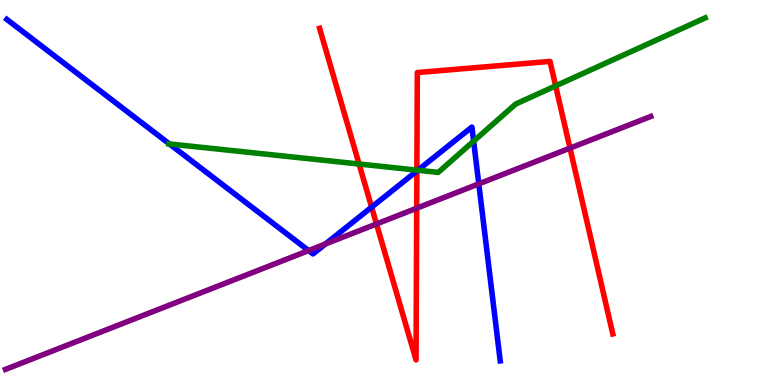[{'lines': ['blue', 'red'], 'intersections': [{'x': 4.79, 'y': 4.62}, {'x': 5.38, 'y': 5.56}]}, {'lines': ['green', 'red'], 'intersections': [{'x': 4.63, 'y': 5.74}, {'x': 5.38, 'y': 5.58}, {'x': 7.17, 'y': 7.77}]}, {'lines': ['purple', 'red'], 'intersections': [{'x': 4.86, 'y': 4.18}, {'x': 5.38, 'y': 4.59}, {'x': 7.35, 'y': 6.15}]}, {'lines': ['blue', 'green'], 'intersections': [{'x': 2.19, 'y': 6.26}, {'x': 5.39, 'y': 5.58}, {'x': 6.11, 'y': 6.33}]}, {'lines': ['blue', 'purple'], 'intersections': [{'x': 3.98, 'y': 3.49}, {'x': 4.2, 'y': 3.66}, {'x': 6.18, 'y': 5.22}]}, {'lines': ['green', 'purple'], 'intersections': []}]